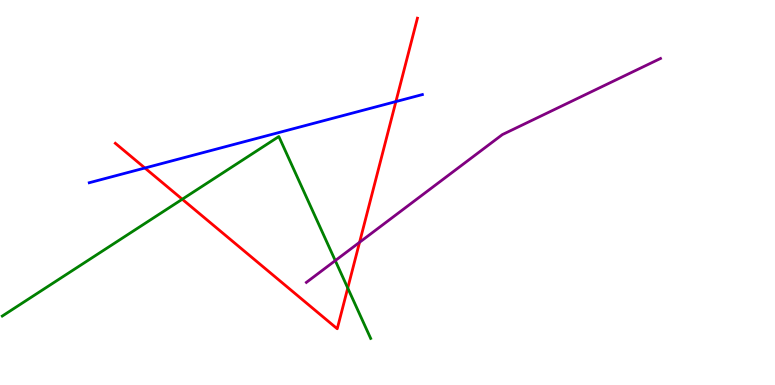[{'lines': ['blue', 'red'], 'intersections': [{'x': 1.87, 'y': 5.64}, {'x': 5.11, 'y': 7.36}]}, {'lines': ['green', 'red'], 'intersections': [{'x': 2.35, 'y': 4.83}, {'x': 4.49, 'y': 2.52}]}, {'lines': ['purple', 'red'], 'intersections': [{'x': 4.64, 'y': 3.71}]}, {'lines': ['blue', 'green'], 'intersections': []}, {'lines': ['blue', 'purple'], 'intersections': []}, {'lines': ['green', 'purple'], 'intersections': [{'x': 4.33, 'y': 3.23}]}]